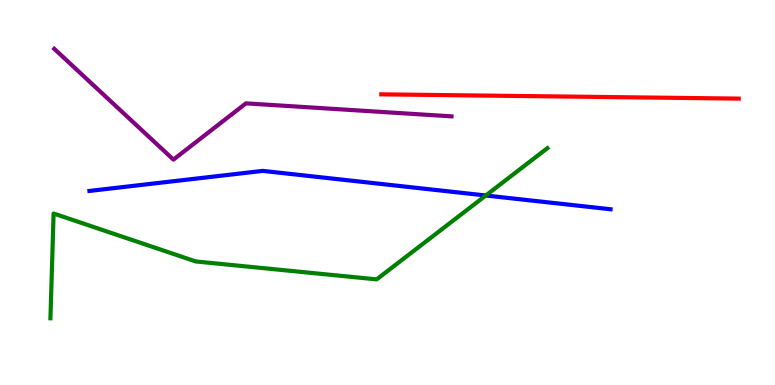[{'lines': ['blue', 'red'], 'intersections': []}, {'lines': ['green', 'red'], 'intersections': []}, {'lines': ['purple', 'red'], 'intersections': []}, {'lines': ['blue', 'green'], 'intersections': [{'x': 6.27, 'y': 4.92}]}, {'lines': ['blue', 'purple'], 'intersections': []}, {'lines': ['green', 'purple'], 'intersections': []}]